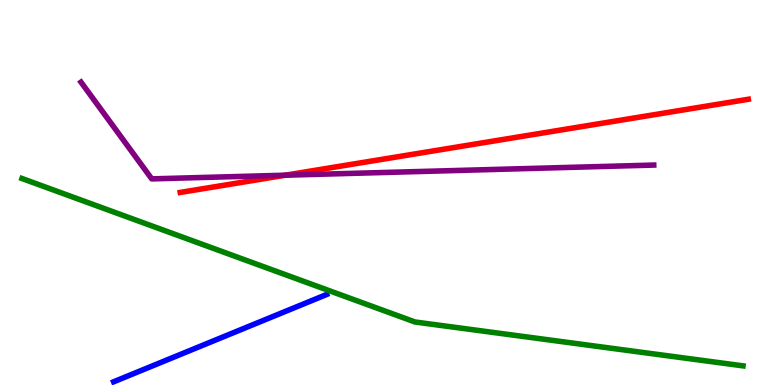[{'lines': ['blue', 'red'], 'intersections': []}, {'lines': ['green', 'red'], 'intersections': []}, {'lines': ['purple', 'red'], 'intersections': [{'x': 3.68, 'y': 5.45}]}, {'lines': ['blue', 'green'], 'intersections': []}, {'lines': ['blue', 'purple'], 'intersections': []}, {'lines': ['green', 'purple'], 'intersections': []}]